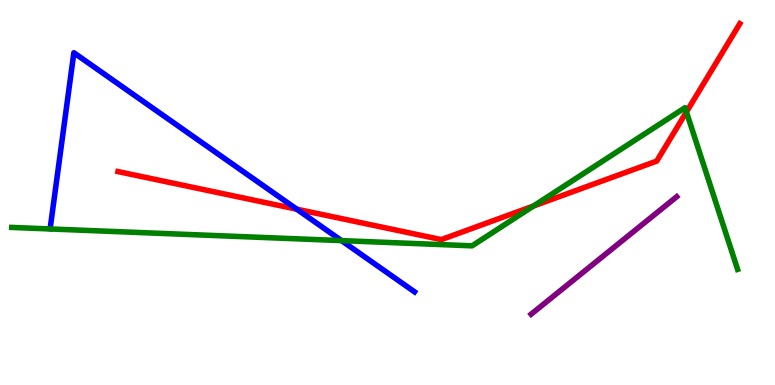[{'lines': ['blue', 'red'], 'intersections': [{'x': 3.83, 'y': 4.57}]}, {'lines': ['green', 'red'], 'intersections': [{'x': 6.88, 'y': 4.65}, {'x': 8.86, 'y': 7.09}]}, {'lines': ['purple', 'red'], 'intersections': []}, {'lines': ['blue', 'green'], 'intersections': [{'x': 4.41, 'y': 3.75}]}, {'lines': ['blue', 'purple'], 'intersections': []}, {'lines': ['green', 'purple'], 'intersections': []}]